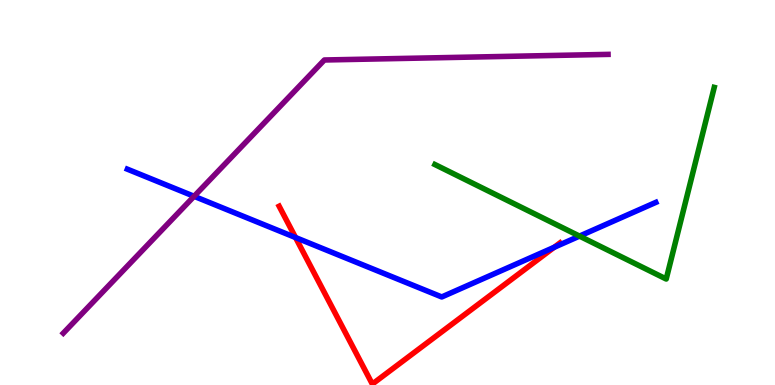[{'lines': ['blue', 'red'], 'intersections': [{'x': 3.81, 'y': 3.83}, {'x': 7.15, 'y': 3.58}]}, {'lines': ['green', 'red'], 'intersections': []}, {'lines': ['purple', 'red'], 'intersections': []}, {'lines': ['blue', 'green'], 'intersections': [{'x': 7.48, 'y': 3.87}]}, {'lines': ['blue', 'purple'], 'intersections': [{'x': 2.5, 'y': 4.9}]}, {'lines': ['green', 'purple'], 'intersections': []}]